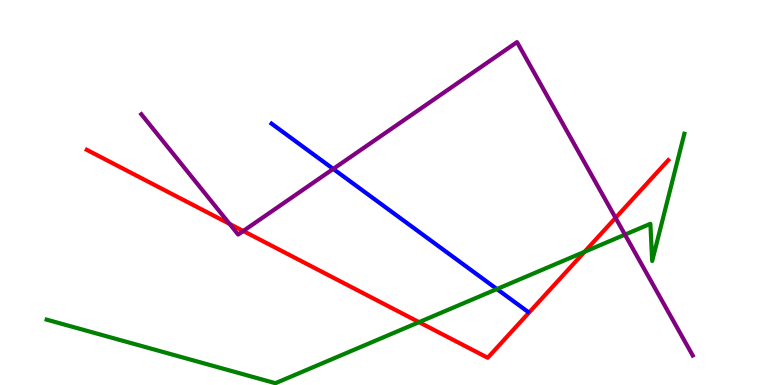[{'lines': ['blue', 'red'], 'intersections': []}, {'lines': ['green', 'red'], 'intersections': [{'x': 5.41, 'y': 1.63}, {'x': 7.54, 'y': 3.46}]}, {'lines': ['purple', 'red'], 'intersections': [{'x': 2.96, 'y': 4.18}, {'x': 3.14, 'y': 4.0}, {'x': 7.94, 'y': 4.34}]}, {'lines': ['blue', 'green'], 'intersections': [{'x': 6.41, 'y': 2.49}]}, {'lines': ['blue', 'purple'], 'intersections': [{'x': 4.3, 'y': 5.61}]}, {'lines': ['green', 'purple'], 'intersections': [{'x': 8.06, 'y': 3.91}]}]